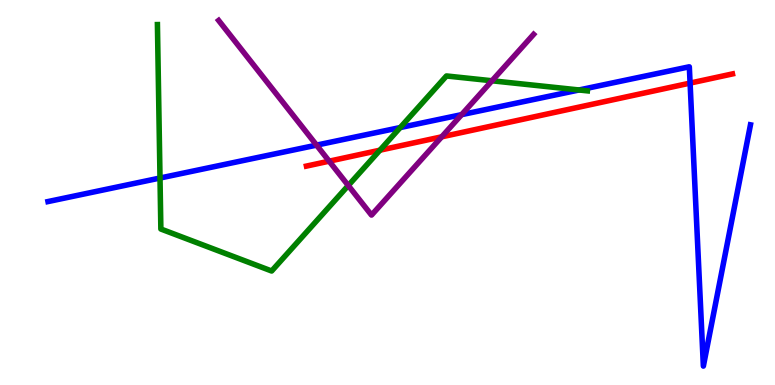[{'lines': ['blue', 'red'], 'intersections': [{'x': 8.9, 'y': 7.84}]}, {'lines': ['green', 'red'], 'intersections': [{'x': 4.9, 'y': 6.1}]}, {'lines': ['purple', 'red'], 'intersections': [{'x': 4.25, 'y': 5.81}, {'x': 5.7, 'y': 6.45}]}, {'lines': ['blue', 'green'], 'intersections': [{'x': 2.06, 'y': 5.38}, {'x': 5.16, 'y': 6.69}, {'x': 7.47, 'y': 7.66}]}, {'lines': ['blue', 'purple'], 'intersections': [{'x': 4.08, 'y': 6.23}, {'x': 5.96, 'y': 7.02}]}, {'lines': ['green', 'purple'], 'intersections': [{'x': 4.49, 'y': 5.18}, {'x': 6.35, 'y': 7.9}]}]